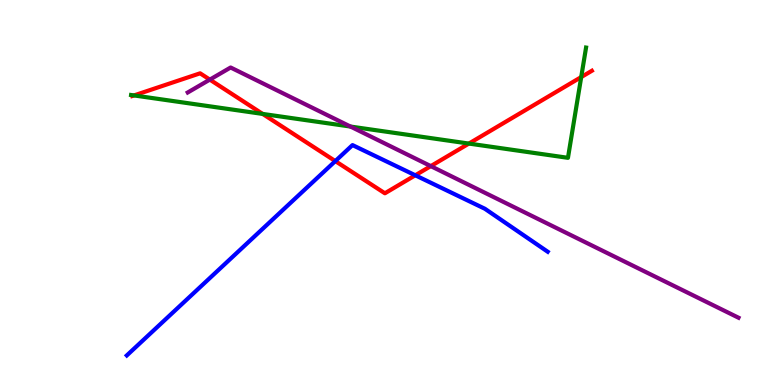[{'lines': ['blue', 'red'], 'intersections': [{'x': 4.33, 'y': 5.82}, {'x': 5.36, 'y': 5.45}]}, {'lines': ['green', 'red'], 'intersections': [{'x': 1.73, 'y': 7.52}, {'x': 3.39, 'y': 7.04}, {'x': 6.05, 'y': 6.27}, {'x': 7.5, 'y': 8.0}]}, {'lines': ['purple', 'red'], 'intersections': [{'x': 2.71, 'y': 7.93}, {'x': 5.56, 'y': 5.69}]}, {'lines': ['blue', 'green'], 'intersections': []}, {'lines': ['blue', 'purple'], 'intersections': []}, {'lines': ['green', 'purple'], 'intersections': [{'x': 4.52, 'y': 6.71}]}]